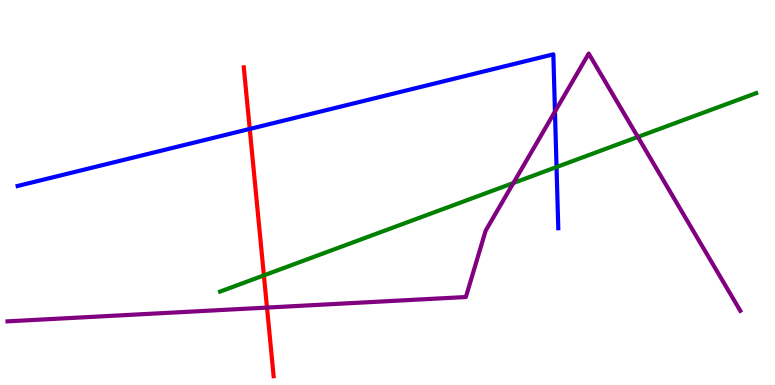[{'lines': ['blue', 'red'], 'intersections': [{'x': 3.22, 'y': 6.65}]}, {'lines': ['green', 'red'], 'intersections': [{'x': 3.41, 'y': 2.85}]}, {'lines': ['purple', 'red'], 'intersections': [{'x': 3.45, 'y': 2.01}]}, {'lines': ['blue', 'green'], 'intersections': [{'x': 7.18, 'y': 5.66}]}, {'lines': ['blue', 'purple'], 'intersections': [{'x': 7.16, 'y': 7.1}]}, {'lines': ['green', 'purple'], 'intersections': [{'x': 6.62, 'y': 5.25}, {'x': 8.23, 'y': 6.44}]}]